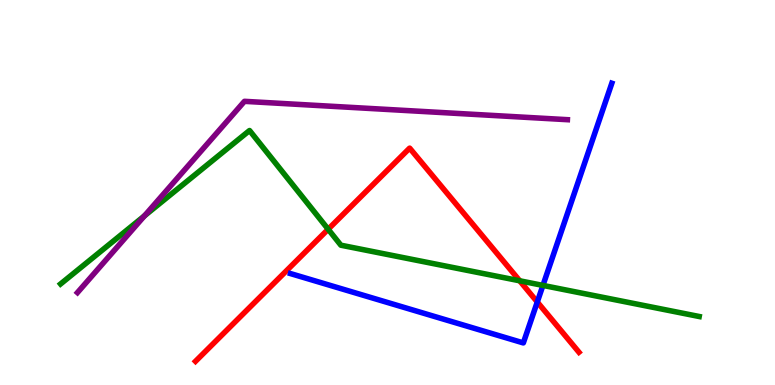[{'lines': ['blue', 'red'], 'intersections': [{'x': 6.93, 'y': 2.16}]}, {'lines': ['green', 'red'], 'intersections': [{'x': 4.23, 'y': 4.05}, {'x': 6.71, 'y': 2.71}]}, {'lines': ['purple', 'red'], 'intersections': []}, {'lines': ['blue', 'green'], 'intersections': [{'x': 7.01, 'y': 2.59}]}, {'lines': ['blue', 'purple'], 'intersections': []}, {'lines': ['green', 'purple'], 'intersections': [{'x': 1.86, 'y': 4.39}]}]